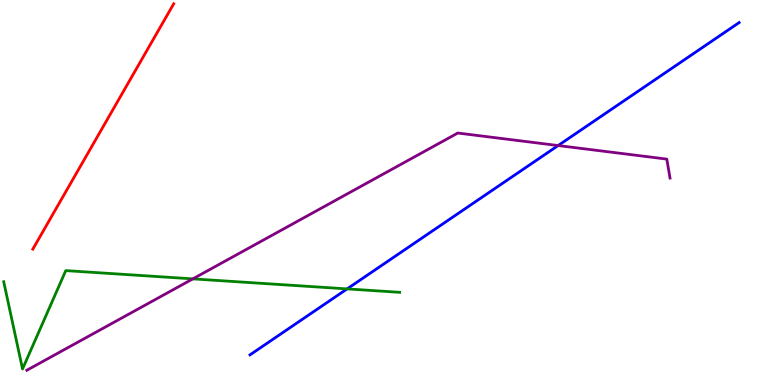[{'lines': ['blue', 'red'], 'intersections': []}, {'lines': ['green', 'red'], 'intersections': []}, {'lines': ['purple', 'red'], 'intersections': []}, {'lines': ['blue', 'green'], 'intersections': [{'x': 4.48, 'y': 2.5}]}, {'lines': ['blue', 'purple'], 'intersections': [{'x': 7.2, 'y': 6.22}]}, {'lines': ['green', 'purple'], 'intersections': [{'x': 2.49, 'y': 2.76}]}]